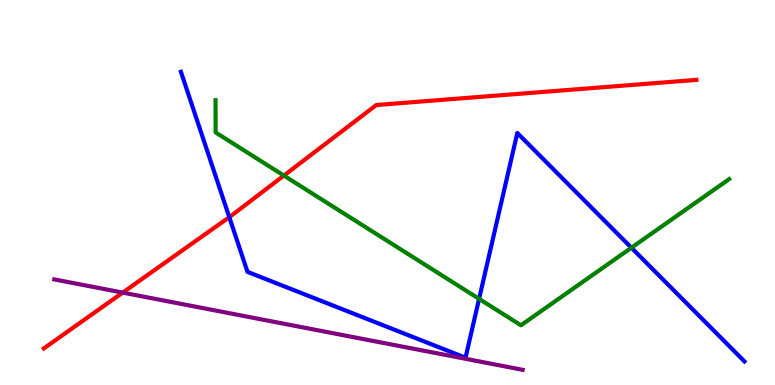[{'lines': ['blue', 'red'], 'intersections': [{'x': 2.96, 'y': 4.36}]}, {'lines': ['green', 'red'], 'intersections': [{'x': 3.66, 'y': 5.44}]}, {'lines': ['purple', 'red'], 'intersections': [{'x': 1.58, 'y': 2.4}]}, {'lines': ['blue', 'green'], 'intersections': [{'x': 6.18, 'y': 2.24}, {'x': 8.15, 'y': 3.57}]}, {'lines': ['blue', 'purple'], 'intersections': []}, {'lines': ['green', 'purple'], 'intersections': []}]